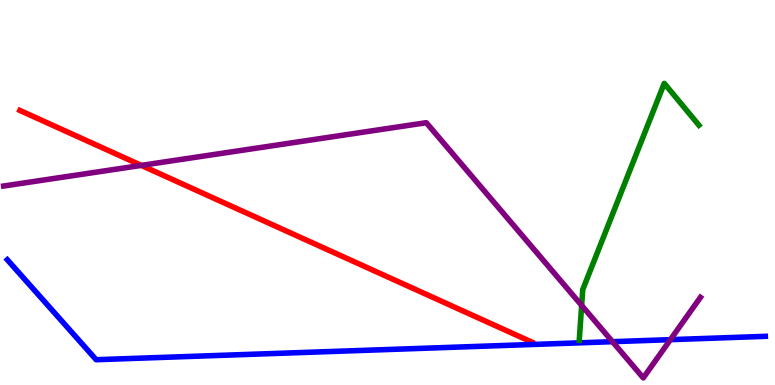[{'lines': ['blue', 'red'], 'intersections': []}, {'lines': ['green', 'red'], 'intersections': []}, {'lines': ['purple', 'red'], 'intersections': [{'x': 1.82, 'y': 5.7}]}, {'lines': ['blue', 'green'], 'intersections': []}, {'lines': ['blue', 'purple'], 'intersections': [{'x': 7.9, 'y': 1.13}, {'x': 8.65, 'y': 1.18}]}, {'lines': ['green', 'purple'], 'intersections': [{'x': 7.51, 'y': 2.07}]}]